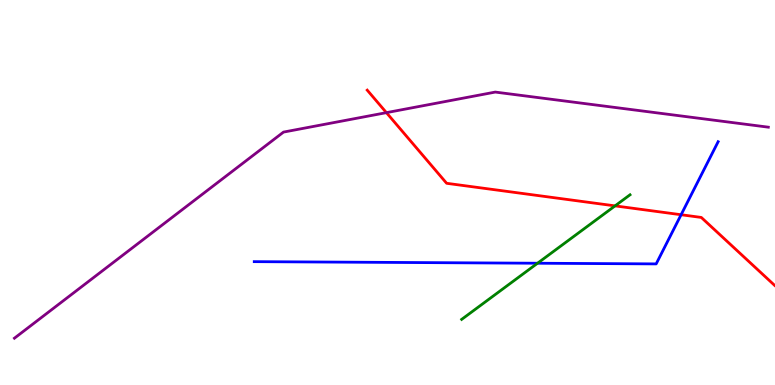[{'lines': ['blue', 'red'], 'intersections': [{'x': 8.79, 'y': 4.42}]}, {'lines': ['green', 'red'], 'intersections': [{'x': 7.94, 'y': 4.65}]}, {'lines': ['purple', 'red'], 'intersections': [{'x': 4.99, 'y': 7.07}]}, {'lines': ['blue', 'green'], 'intersections': [{'x': 6.94, 'y': 3.16}]}, {'lines': ['blue', 'purple'], 'intersections': []}, {'lines': ['green', 'purple'], 'intersections': []}]